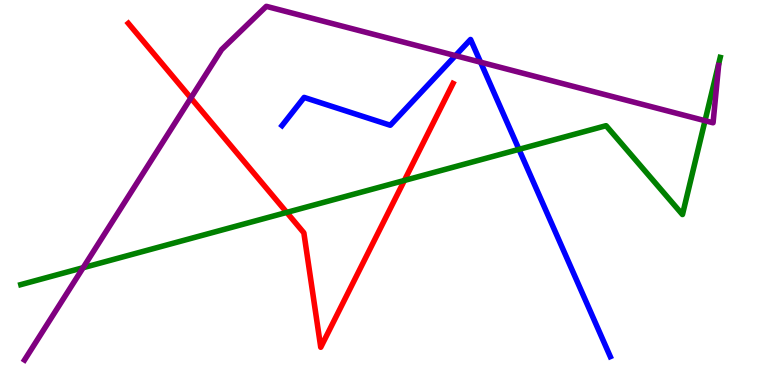[{'lines': ['blue', 'red'], 'intersections': []}, {'lines': ['green', 'red'], 'intersections': [{'x': 3.7, 'y': 4.48}, {'x': 5.22, 'y': 5.31}]}, {'lines': ['purple', 'red'], 'intersections': [{'x': 2.46, 'y': 7.45}]}, {'lines': ['blue', 'green'], 'intersections': [{'x': 6.7, 'y': 6.12}]}, {'lines': ['blue', 'purple'], 'intersections': [{'x': 5.88, 'y': 8.55}, {'x': 6.2, 'y': 8.38}]}, {'lines': ['green', 'purple'], 'intersections': [{'x': 1.07, 'y': 3.05}, {'x': 9.1, 'y': 6.86}]}]